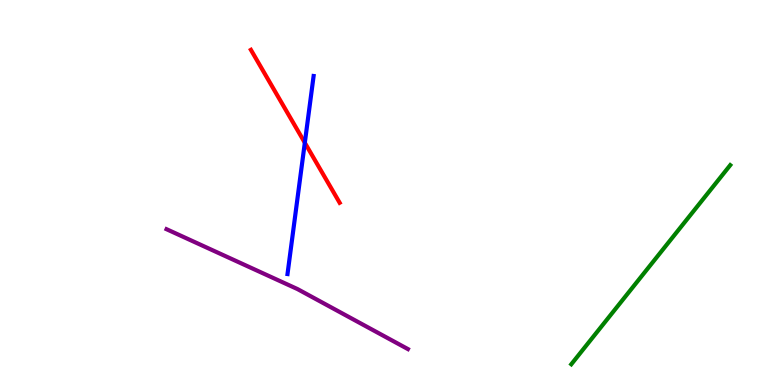[{'lines': ['blue', 'red'], 'intersections': [{'x': 3.93, 'y': 6.29}]}, {'lines': ['green', 'red'], 'intersections': []}, {'lines': ['purple', 'red'], 'intersections': []}, {'lines': ['blue', 'green'], 'intersections': []}, {'lines': ['blue', 'purple'], 'intersections': []}, {'lines': ['green', 'purple'], 'intersections': []}]